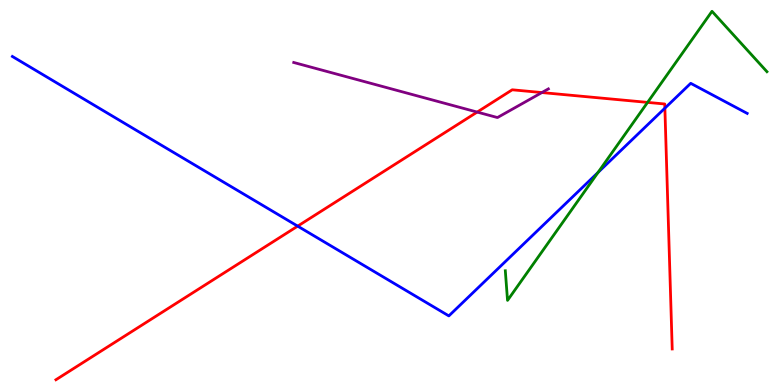[{'lines': ['blue', 'red'], 'intersections': [{'x': 3.84, 'y': 4.13}, {'x': 8.58, 'y': 7.19}]}, {'lines': ['green', 'red'], 'intersections': [{'x': 8.36, 'y': 7.34}]}, {'lines': ['purple', 'red'], 'intersections': [{'x': 6.16, 'y': 7.09}, {'x': 6.99, 'y': 7.6}]}, {'lines': ['blue', 'green'], 'intersections': [{'x': 7.72, 'y': 5.52}]}, {'lines': ['blue', 'purple'], 'intersections': []}, {'lines': ['green', 'purple'], 'intersections': []}]